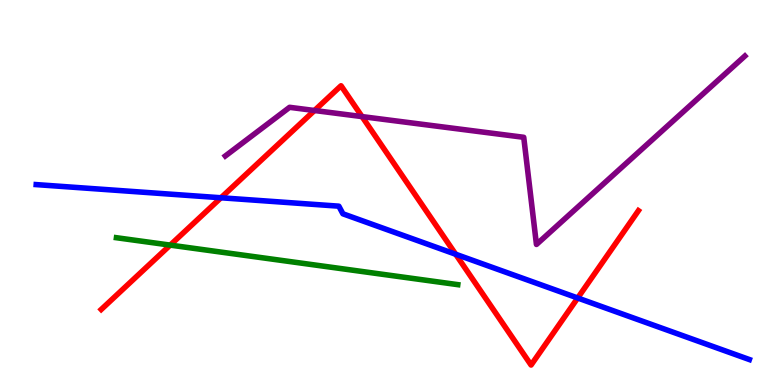[{'lines': ['blue', 'red'], 'intersections': [{'x': 2.85, 'y': 4.86}, {'x': 5.88, 'y': 3.4}, {'x': 7.45, 'y': 2.26}]}, {'lines': ['green', 'red'], 'intersections': [{'x': 2.2, 'y': 3.63}]}, {'lines': ['purple', 'red'], 'intersections': [{'x': 4.06, 'y': 7.13}, {'x': 4.67, 'y': 6.97}]}, {'lines': ['blue', 'green'], 'intersections': []}, {'lines': ['blue', 'purple'], 'intersections': []}, {'lines': ['green', 'purple'], 'intersections': []}]